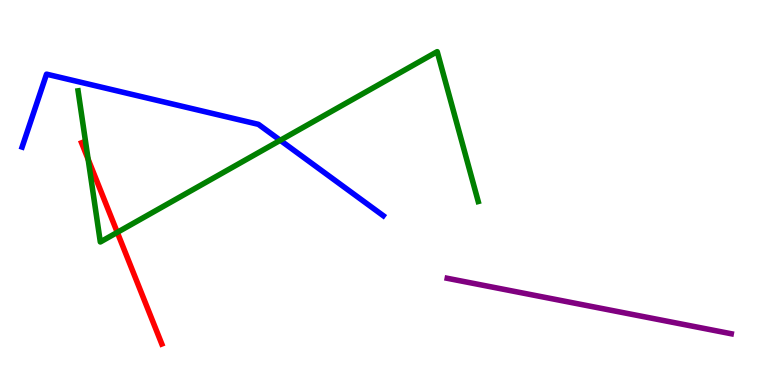[{'lines': ['blue', 'red'], 'intersections': []}, {'lines': ['green', 'red'], 'intersections': [{'x': 1.14, 'y': 5.86}, {'x': 1.51, 'y': 3.96}]}, {'lines': ['purple', 'red'], 'intersections': []}, {'lines': ['blue', 'green'], 'intersections': [{'x': 3.62, 'y': 6.36}]}, {'lines': ['blue', 'purple'], 'intersections': []}, {'lines': ['green', 'purple'], 'intersections': []}]